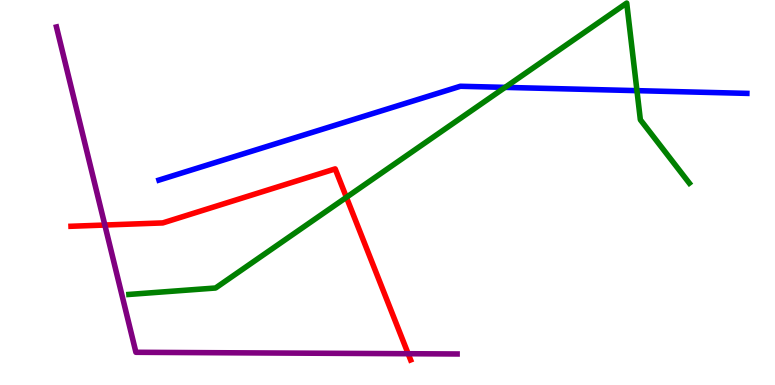[{'lines': ['blue', 'red'], 'intersections': []}, {'lines': ['green', 'red'], 'intersections': [{'x': 4.47, 'y': 4.87}]}, {'lines': ['purple', 'red'], 'intersections': [{'x': 1.35, 'y': 4.15}, {'x': 5.27, 'y': 0.813}]}, {'lines': ['blue', 'green'], 'intersections': [{'x': 6.52, 'y': 7.73}, {'x': 8.22, 'y': 7.65}]}, {'lines': ['blue', 'purple'], 'intersections': []}, {'lines': ['green', 'purple'], 'intersections': []}]